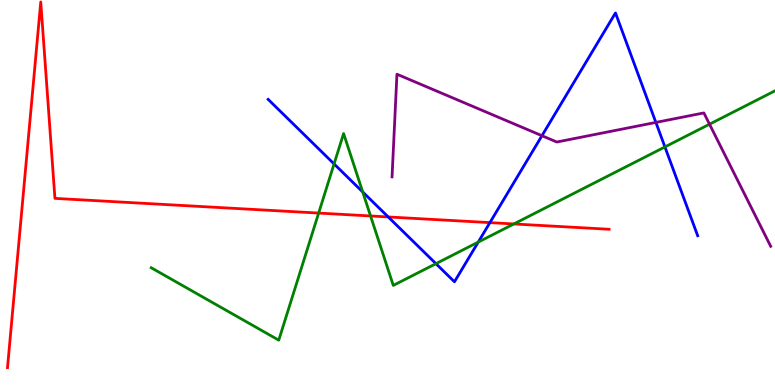[{'lines': ['blue', 'red'], 'intersections': [{'x': 5.01, 'y': 4.36}, {'x': 6.32, 'y': 4.22}]}, {'lines': ['green', 'red'], 'intersections': [{'x': 4.11, 'y': 4.47}, {'x': 4.78, 'y': 4.39}, {'x': 6.63, 'y': 4.18}]}, {'lines': ['purple', 'red'], 'intersections': []}, {'lines': ['blue', 'green'], 'intersections': [{'x': 4.31, 'y': 5.74}, {'x': 4.68, 'y': 5.01}, {'x': 5.63, 'y': 3.15}, {'x': 6.17, 'y': 3.71}, {'x': 8.58, 'y': 6.18}]}, {'lines': ['blue', 'purple'], 'intersections': [{'x': 6.99, 'y': 6.47}, {'x': 8.46, 'y': 6.82}]}, {'lines': ['green', 'purple'], 'intersections': [{'x': 9.16, 'y': 6.77}]}]